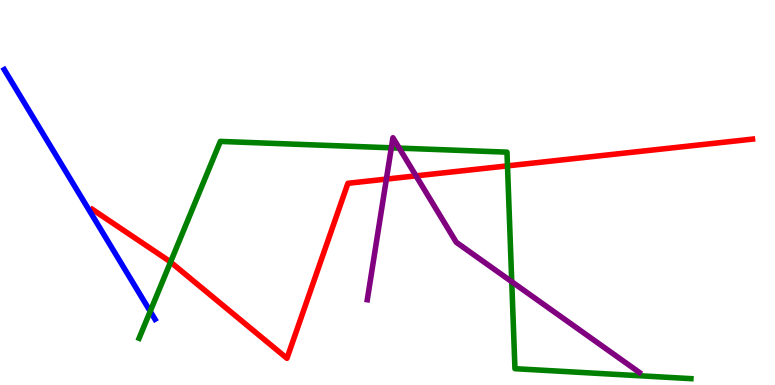[{'lines': ['blue', 'red'], 'intersections': []}, {'lines': ['green', 'red'], 'intersections': [{'x': 2.2, 'y': 3.19}, {'x': 6.55, 'y': 5.69}]}, {'lines': ['purple', 'red'], 'intersections': [{'x': 4.99, 'y': 5.35}, {'x': 5.37, 'y': 5.43}]}, {'lines': ['blue', 'green'], 'intersections': [{'x': 1.94, 'y': 1.91}]}, {'lines': ['blue', 'purple'], 'intersections': []}, {'lines': ['green', 'purple'], 'intersections': [{'x': 5.05, 'y': 6.16}, {'x': 5.15, 'y': 6.15}, {'x': 6.6, 'y': 2.68}]}]